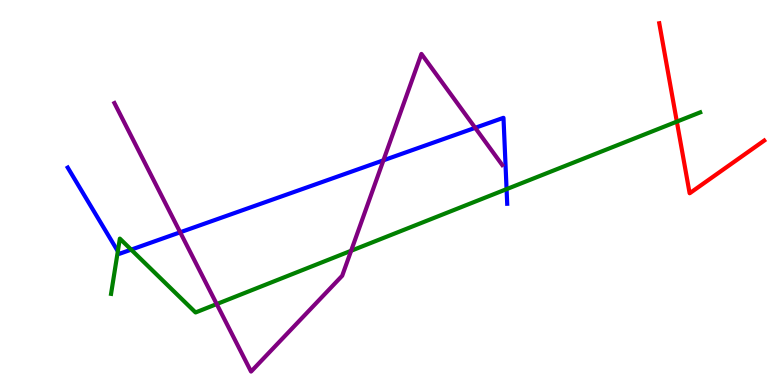[{'lines': ['blue', 'red'], 'intersections': []}, {'lines': ['green', 'red'], 'intersections': [{'x': 8.73, 'y': 6.84}]}, {'lines': ['purple', 'red'], 'intersections': []}, {'lines': ['blue', 'green'], 'intersections': [{'x': 1.52, 'y': 3.47}, {'x': 1.69, 'y': 3.52}, {'x': 6.54, 'y': 5.09}]}, {'lines': ['blue', 'purple'], 'intersections': [{'x': 2.32, 'y': 3.97}, {'x': 4.95, 'y': 5.84}, {'x': 6.13, 'y': 6.68}]}, {'lines': ['green', 'purple'], 'intersections': [{'x': 2.8, 'y': 2.1}, {'x': 4.53, 'y': 3.49}]}]